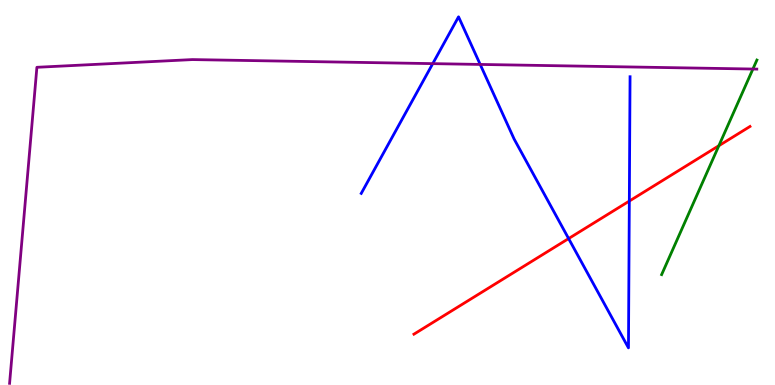[{'lines': ['blue', 'red'], 'intersections': [{'x': 7.34, 'y': 3.8}, {'x': 8.12, 'y': 4.78}]}, {'lines': ['green', 'red'], 'intersections': [{'x': 9.28, 'y': 6.21}]}, {'lines': ['purple', 'red'], 'intersections': []}, {'lines': ['blue', 'green'], 'intersections': []}, {'lines': ['blue', 'purple'], 'intersections': [{'x': 5.58, 'y': 8.35}, {'x': 6.2, 'y': 8.33}]}, {'lines': ['green', 'purple'], 'intersections': [{'x': 9.71, 'y': 8.21}]}]